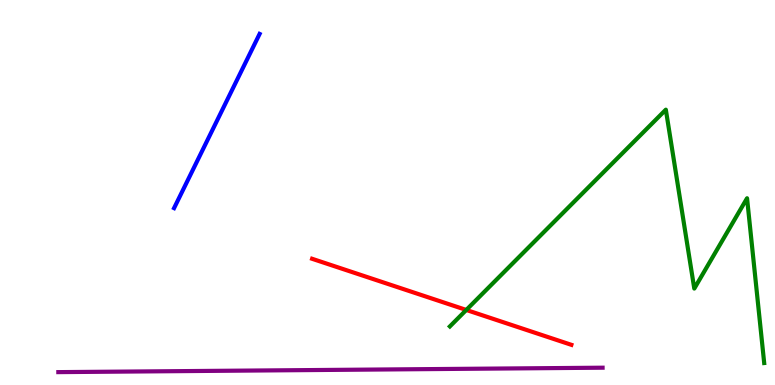[{'lines': ['blue', 'red'], 'intersections': []}, {'lines': ['green', 'red'], 'intersections': [{'x': 6.02, 'y': 1.95}]}, {'lines': ['purple', 'red'], 'intersections': []}, {'lines': ['blue', 'green'], 'intersections': []}, {'lines': ['blue', 'purple'], 'intersections': []}, {'lines': ['green', 'purple'], 'intersections': []}]